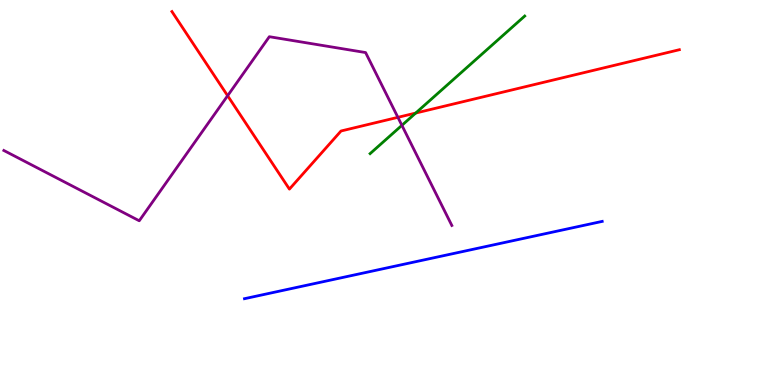[{'lines': ['blue', 'red'], 'intersections': []}, {'lines': ['green', 'red'], 'intersections': [{'x': 5.36, 'y': 7.06}]}, {'lines': ['purple', 'red'], 'intersections': [{'x': 2.94, 'y': 7.51}, {'x': 5.13, 'y': 6.95}]}, {'lines': ['blue', 'green'], 'intersections': []}, {'lines': ['blue', 'purple'], 'intersections': []}, {'lines': ['green', 'purple'], 'intersections': [{'x': 5.19, 'y': 6.74}]}]